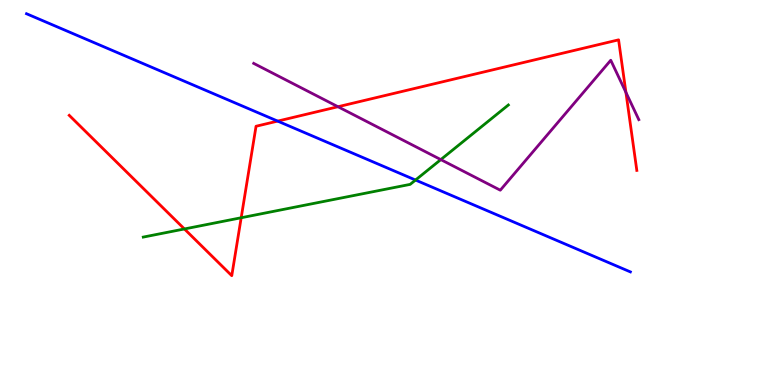[{'lines': ['blue', 'red'], 'intersections': [{'x': 3.58, 'y': 6.85}]}, {'lines': ['green', 'red'], 'intersections': [{'x': 2.38, 'y': 4.05}, {'x': 3.11, 'y': 4.34}]}, {'lines': ['purple', 'red'], 'intersections': [{'x': 4.36, 'y': 7.23}, {'x': 8.08, 'y': 7.6}]}, {'lines': ['blue', 'green'], 'intersections': [{'x': 5.36, 'y': 5.32}]}, {'lines': ['blue', 'purple'], 'intersections': []}, {'lines': ['green', 'purple'], 'intersections': [{'x': 5.69, 'y': 5.85}]}]